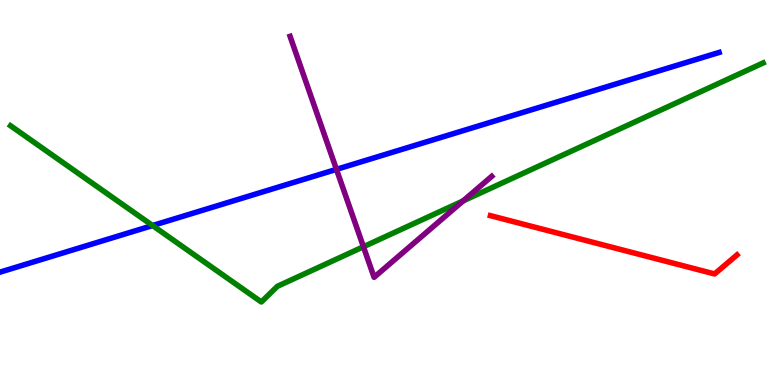[{'lines': ['blue', 'red'], 'intersections': []}, {'lines': ['green', 'red'], 'intersections': []}, {'lines': ['purple', 'red'], 'intersections': []}, {'lines': ['blue', 'green'], 'intersections': [{'x': 1.97, 'y': 4.14}]}, {'lines': ['blue', 'purple'], 'intersections': [{'x': 4.34, 'y': 5.6}]}, {'lines': ['green', 'purple'], 'intersections': [{'x': 4.69, 'y': 3.59}, {'x': 5.98, 'y': 4.78}]}]